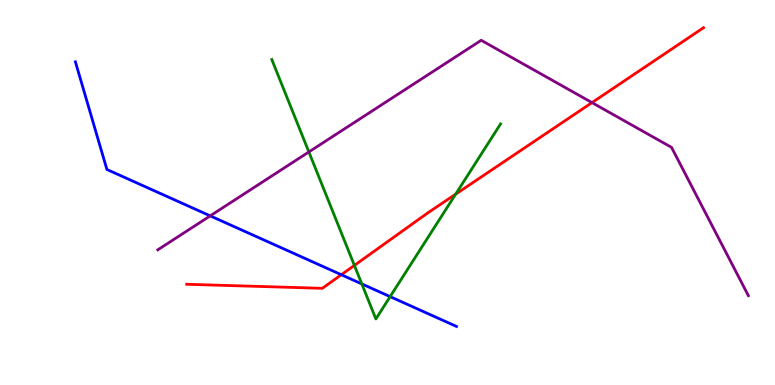[{'lines': ['blue', 'red'], 'intersections': [{'x': 4.4, 'y': 2.86}]}, {'lines': ['green', 'red'], 'intersections': [{'x': 4.57, 'y': 3.11}, {'x': 5.88, 'y': 4.96}]}, {'lines': ['purple', 'red'], 'intersections': [{'x': 7.64, 'y': 7.33}]}, {'lines': ['blue', 'green'], 'intersections': [{'x': 4.67, 'y': 2.63}, {'x': 5.03, 'y': 2.29}]}, {'lines': ['blue', 'purple'], 'intersections': [{'x': 2.71, 'y': 4.39}]}, {'lines': ['green', 'purple'], 'intersections': [{'x': 3.99, 'y': 6.05}]}]